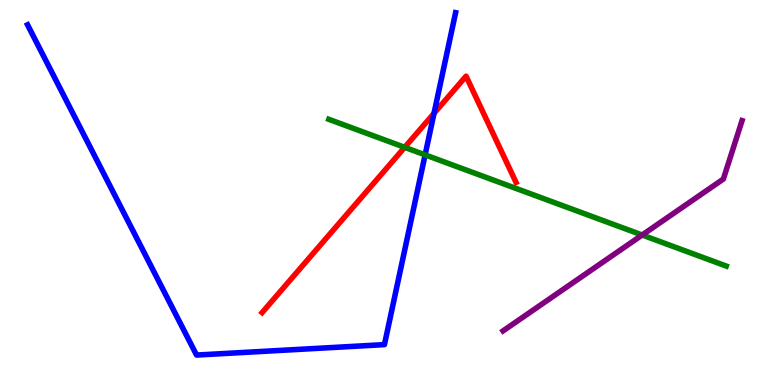[{'lines': ['blue', 'red'], 'intersections': [{'x': 5.6, 'y': 7.06}]}, {'lines': ['green', 'red'], 'intersections': [{'x': 5.22, 'y': 6.17}]}, {'lines': ['purple', 'red'], 'intersections': []}, {'lines': ['blue', 'green'], 'intersections': [{'x': 5.49, 'y': 5.98}]}, {'lines': ['blue', 'purple'], 'intersections': []}, {'lines': ['green', 'purple'], 'intersections': [{'x': 8.29, 'y': 3.9}]}]